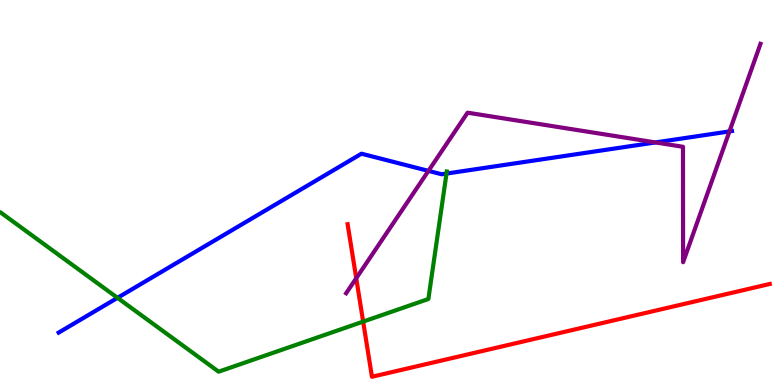[{'lines': ['blue', 'red'], 'intersections': []}, {'lines': ['green', 'red'], 'intersections': [{'x': 4.69, 'y': 1.65}]}, {'lines': ['purple', 'red'], 'intersections': [{'x': 4.6, 'y': 2.77}]}, {'lines': ['blue', 'green'], 'intersections': [{'x': 1.52, 'y': 2.26}, {'x': 5.76, 'y': 5.49}]}, {'lines': ['blue', 'purple'], 'intersections': [{'x': 5.53, 'y': 5.56}, {'x': 8.46, 'y': 6.3}, {'x': 9.41, 'y': 6.59}]}, {'lines': ['green', 'purple'], 'intersections': []}]